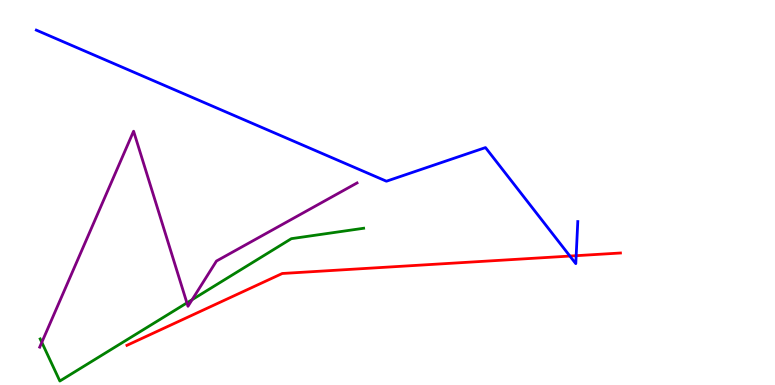[{'lines': ['blue', 'red'], 'intersections': [{'x': 7.35, 'y': 3.35}, {'x': 7.43, 'y': 3.36}]}, {'lines': ['green', 'red'], 'intersections': []}, {'lines': ['purple', 'red'], 'intersections': []}, {'lines': ['blue', 'green'], 'intersections': []}, {'lines': ['blue', 'purple'], 'intersections': []}, {'lines': ['green', 'purple'], 'intersections': [{'x': 0.539, 'y': 1.11}, {'x': 2.41, 'y': 2.13}, {'x': 2.48, 'y': 2.22}]}]